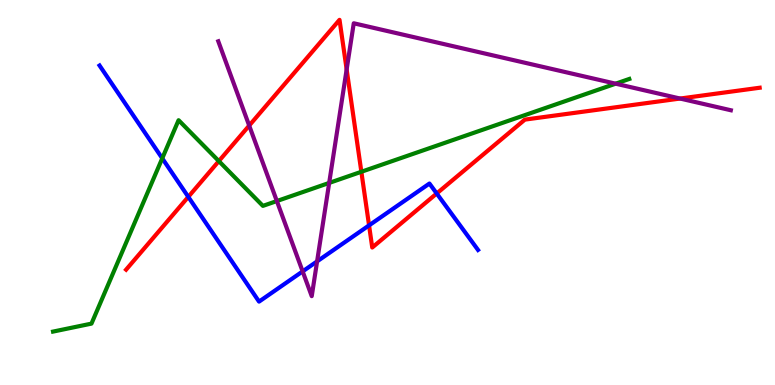[{'lines': ['blue', 'red'], 'intersections': [{'x': 2.43, 'y': 4.89}, {'x': 4.76, 'y': 4.15}, {'x': 5.64, 'y': 4.97}]}, {'lines': ['green', 'red'], 'intersections': [{'x': 2.82, 'y': 5.82}, {'x': 4.66, 'y': 5.54}]}, {'lines': ['purple', 'red'], 'intersections': [{'x': 3.22, 'y': 6.74}, {'x': 4.47, 'y': 8.2}, {'x': 8.78, 'y': 7.44}]}, {'lines': ['blue', 'green'], 'intersections': [{'x': 2.09, 'y': 5.89}]}, {'lines': ['blue', 'purple'], 'intersections': [{'x': 3.91, 'y': 2.95}, {'x': 4.09, 'y': 3.21}]}, {'lines': ['green', 'purple'], 'intersections': [{'x': 3.57, 'y': 4.78}, {'x': 4.25, 'y': 5.25}, {'x': 7.94, 'y': 7.83}]}]